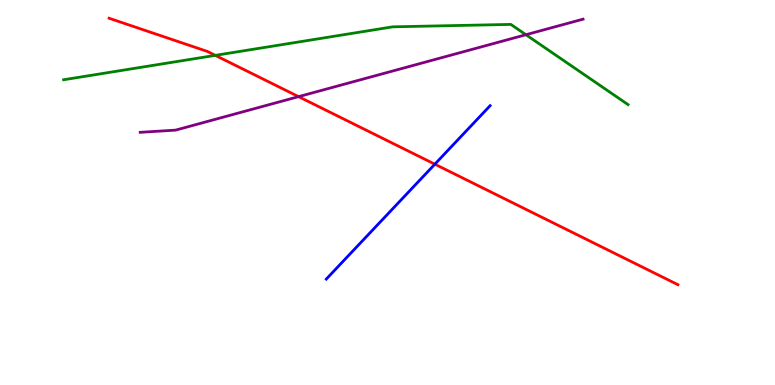[{'lines': ['blue', 'red'], 'intersections': [{'x': 5.61, 'y': 5.74}]}, {'lines': ['green', 'red'], 'intersections': [{'x': 2.78, 'y': 8.56}]}, {'lines': ['purple', 'red'], 'intersections': [{'x': 3.85, 'y': 7.49}]}, {'lines': ['blue', 'green'], 'intersections': []}, {'lines': ['blue', 'purple'], 'intersections': []}, {'lines': ['green', 'purple'], 'intersections': [{'x': 6.79, 'y': 9.1}]}]